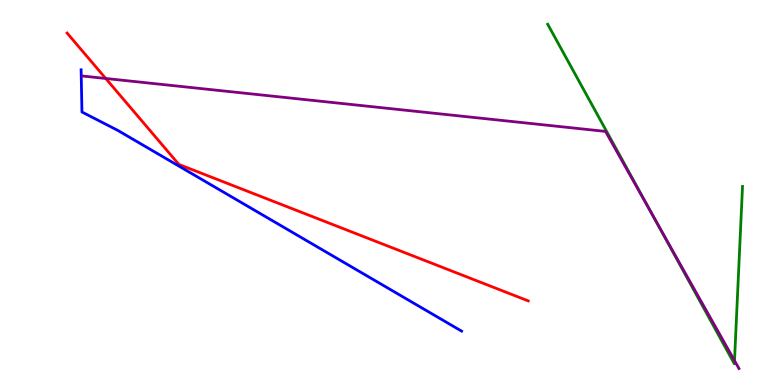[{'lines': ['blue', 'red'], 'intersections': []}, {'lines': ['green', 'red'], 'intersections': []}, {'lines': ['purple', 'red'], 'intersections': [{'x': 1.36, 'y': 7.96}]}, {'lines': ['blue', 'green'], 'intersections': []}, {'lines': ['blue', 'purple'], 'intersections': []}, {'lines': ['green', 'purple'], 'intersections': [{'x': 8.44, 'y': 4.36}, {'x': 9.48, 'y': 0.633}]}]